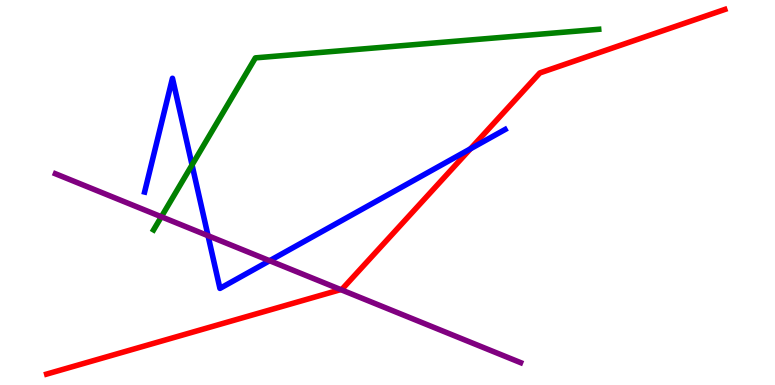[{'lines': ['blue', 'red'], 'intersections': [{'x': 6.07, 'y': 6.13}]}, {'lines': ['green', 'red'], 'intersections': []}, {'lines': ['purple', 'red'], 'intersections': [{'x': 4.4, 'y': 2.48}]}, {'lines': ['blue', 'green'], 'intersections': [{'x': 2.48, 'y': 5.72}]}, {'lines': ['blue', 'purple'], 'intersections': [{'x': 2.68, 'y': 3.88}, {'x': 3.48, 'y': 3.23}]}, {'lines': ['green', 'purple'], 'intersections': [{'x': 2.08, 'y': 4.37}]}]